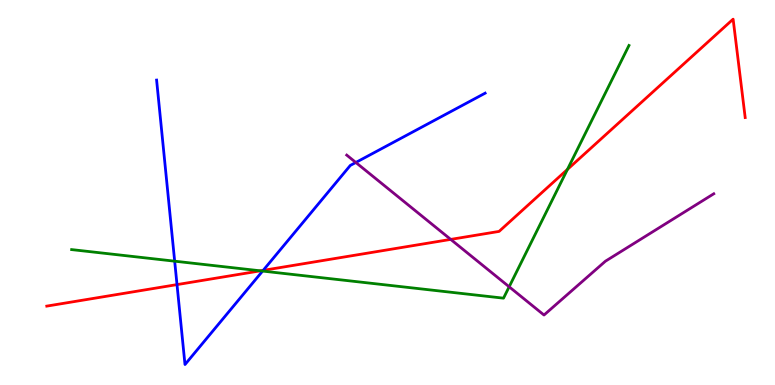[{'lines': ['blue', 'red'], 'intersections': [{'x': 2.28, 'y': 2.61}, {'x': 3.4, 'y': 2.98}]}, {'lines': ['green', 'red'], 'intersections': [{'x': 3.36, 'y': 2.97}, {'x': 7.32, 'y': 5.6}]}, {'lines': ['purple', 'red'], 'intersections': [{'x': 5.82, 'y': 3.78}]}, {'lines': ['blue', 'green'], 'intersections': [{'x': 2.25, 'y': 3.22}, {'x': 3.39, 'y': 2.96}]}, {'lines': ['blue', 'purple'], 'intersections': [{'x': 4.59, 'y': 5.78}]}, {'lines': ['green', 'purple'], 'intersections': [{'x': 6.57, 'y': 2.55}]}]